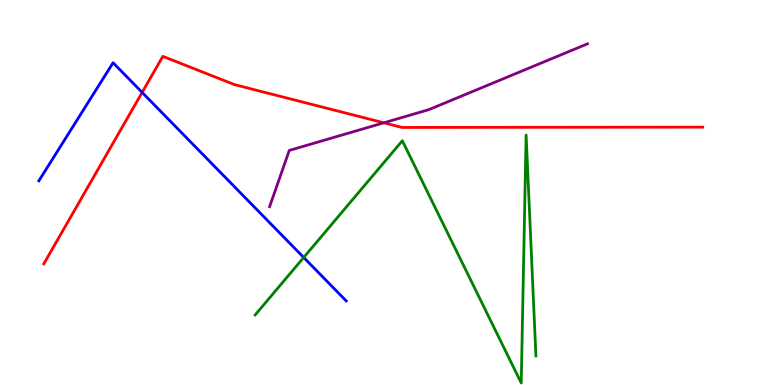[{'lines': ['blue', 'red'], 'intersections': [{'x': 1.83, 'y': 7.6}]}, {'lines': ['green', 'red'], 'intersections': []}, {'lines': ['purple', 'red'], 'intersections': [{'x': 4.95, 'y': 6.81}]}, {'lines': ['blue', 'green'], 'intersections': [{'x': 3.92, 'y': 3.31}]}, {'lines': ['blue', 'purple'], 'intersections': []}, {'lines': ['green', 'purple'], 'intersections': []}]